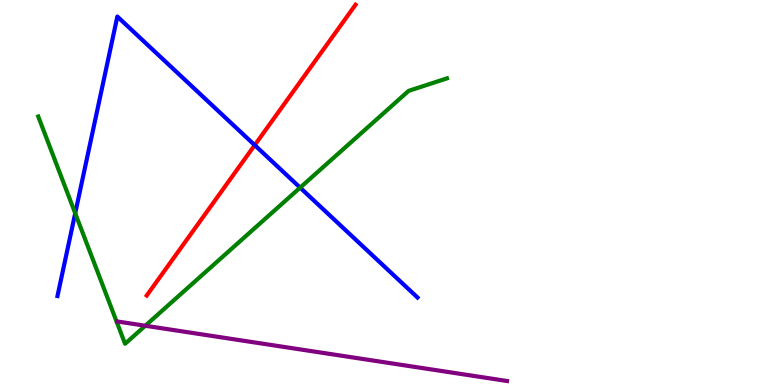[{'lines': ['blue', 'red'], 'intersections': [{'x': 3.29, 'y': 6.23}]}, {'lines': ['green', 'red'], 'intersections': []}, {'lines': ['purple', 'red'], 'intersections': []}, {'lines': ['blue', 'green'], 'intersections': [{'x': 0.97, 'y': 4.46}, {'x': 3.87, 'y': 5.13}]}, {'lines': ['blue', 'purple'], 'intersections': []}, {'lines': ['green', 'purple'], 'intersections': [{'x': 1.87, 'y': 1.54}]}]